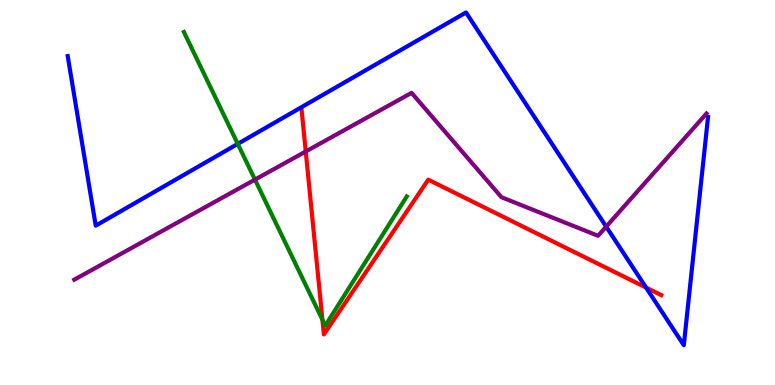[{'lines': ['blue', 'red'], 'intersections': [{'x': 8.34, 'y': 2.53}]}, {'lines': ['green', 'red'], 'intersections': [{'x': 4.16, 'y': 1.69}]}, {'lines': ['purple', 'red'], 'intersections': [{'x': 3.95, 'y': 6.07}]}, {'lines': ['blue', 'green'], 'intersections': [{'x': 3.07, 'y': 6.26}]}, {'lines': ['blue', 'purple'], 'intersections': [{'x': 7.82, 'y': 4.11}]}, {'lines': ['green', 'purple'], 'intersections': [{'x': 3.29, 'y': 5.33}]}]